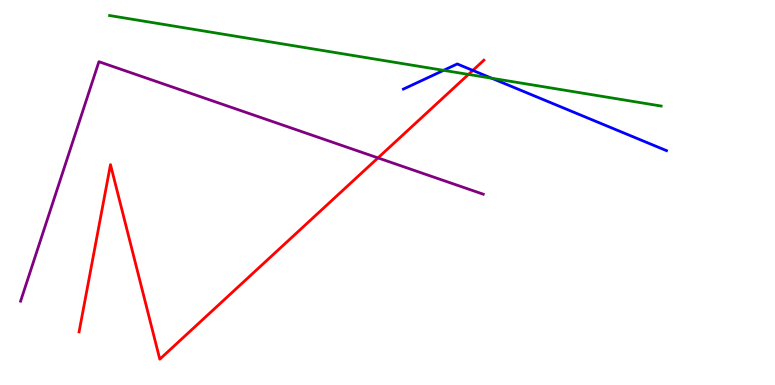[{'lines': ['blue', 'red'], 'intersections': [{'x': 6.1, 'y': 8.17}]}, {'lines': ['green', 'red'], 'intersections': [{'x': 6.04, 'y': 8.07}]}, {'lines': ['purple', 'red'], 'intersections': [{'x': 4.88, 'y': 5.9}]}, {'lines': ['blue', 'green'], 'intersections': [{'x': 5.72, 'y': 8.17}, {'x': 6.34, 'y': 7.97}]}, {'lines': ['blue', 'purple'], 'intersections': []}, {'lines': ['green', 'purple'], 'intersections': []}]